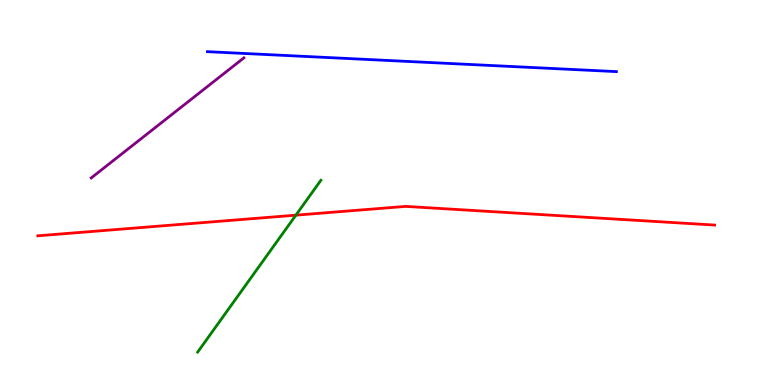[{'lines': ['blue', 'red'], 'intersections': []}, {'lines': ['green', 'red'], 'intersections': [{'x': 3.82, 'y': 4.41}]}, {'lines': ['purple', 'red'], 'intersections': []}, {'lines': ['blue', 'green'], 'intersections': []}, {'lines': ['blue', 'purple'], 'intersections': []}, {'lines': ['green', 'purple'], 'intersections': []}]